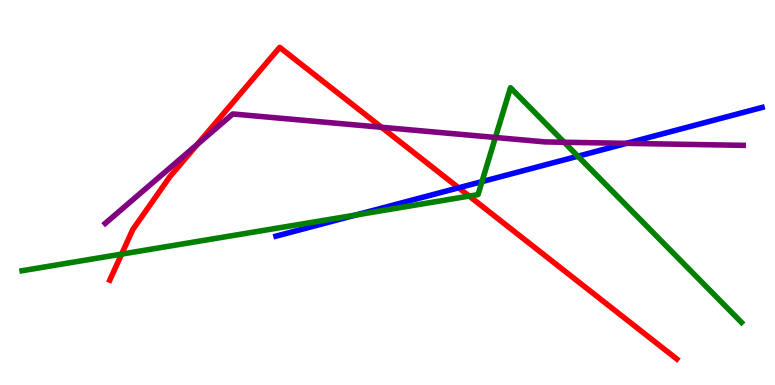[{'lines': ['blue', 'red'], 'intersections': [{'x': 5.92, 'y': 5.12}]}, {'lines': ['green', 'red'], 'intersections': [{'x': 1.57, 'y': 3.4}, {'x': 6.05, 'y': 4.91}]}, {'lines': ['purple', 'red'], 'intersections': [{'x': 2.55, 'y': 6.25}, {'x': 4.92, 'y': 6.69}]}, {'lines': ['blue', 'green'], 'intersections': [{'x': 4.59, 'y': 4.42}, {'x': 6.22, 'y': 5.28}, {'x': 7.46, 'y': 5.94}]}, {'lines': ['blue', 'purple'], 'intersections': [{'x': 8.08, 'y': 6.28}]}, {'lines': ['green', 'purple'], 'intersections': [{'x': 6.39, 'y': 6.43}, {'x': 7.28, 'y': 6.31}]}]